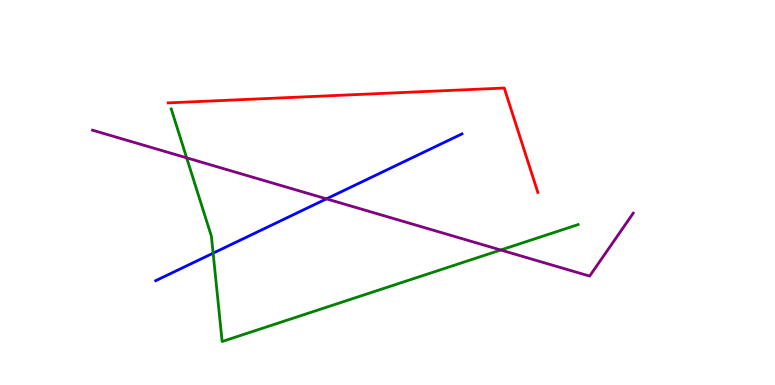[{'lines': ['blue', 'red'], 'intersections': []}, {'lines': ['green', 'red'], 'intersections': []}, {'lines': ['purple', 'red'], 'intersections': []}, {'lines': ['blue', 'green'], 'intersections': [{'x': 2.75, 'y': 3.42}]}, {'lines': ['blue', 'purple'], 'intersections': [{'x': 4.21, 'y': 4.84}]}, {'lines': ['green', 'purple'], 'intersections': [{'x': 2.41, 'y': 5.9}, {'x': 6.46, 'y': 3.51}]}]